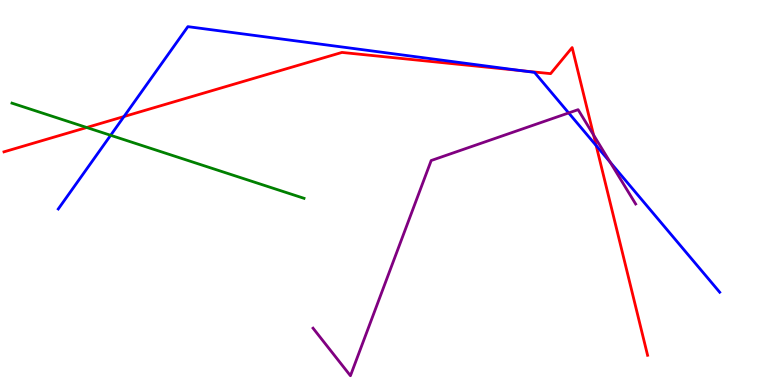[{'lines': ['blue', 'red'], 'intersections': [{'x': 1.6, 'y': 6.97}, {'x': 6.73, 'y': 8.16}, {'x': 7.69, 'y': 6.22}]}, {'lines': ['green', 'red'], 'intersections': [{'x': 1.12, 'y': 6.69}]}, {'lines': ['purple', 'red'], 'intersections': [{'x': 7.66, 'y': 6.49}]}, {'lines': ['blue', 'green'], 'intersections': [{'x': 1.43, 'y': 6.49}]}, {'lines': ['blue', 'purple'], 'intersections': [{'x': 7.34, 'y': 7.07}, {'x': 7.87, 'y': 5.79}]}, {'lines': ['green', 'purple'], 'intersections': []}]